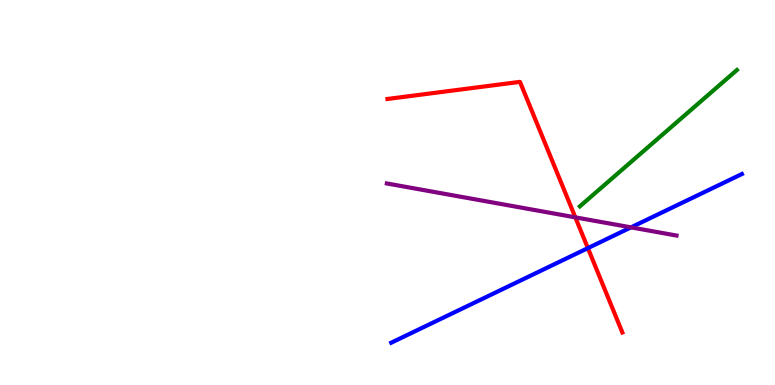[{'lines': ['blue', 'red'], 'intersections': [{'x': 7.59, 'y': 3.56}]}, {'lines': ['green', 'red'], 'intersections': []}, {'lines': ['purple', 'red'], 'intersections': [{'x': 7.42, 'y': 4.35}]}, {'lines': ['blue', 'green'], 'intersections': []}, {'lines': ['blue', 'purple'], 'intersections': [{'x': 8.14, 'y': 4.09}]}, {'lines': ['green', 'purple'], 'intersections': []}]